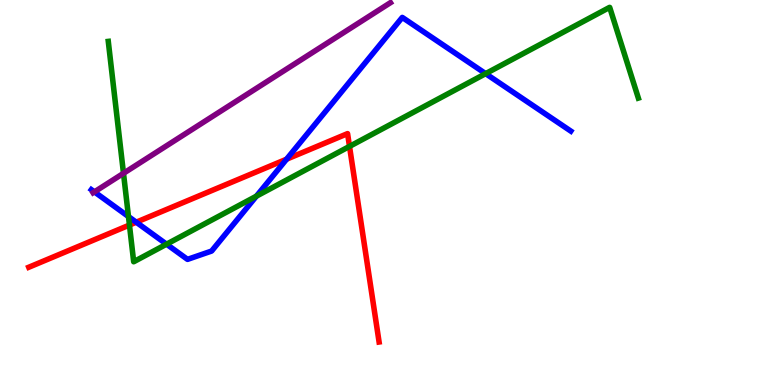[{'lines': ['blue', 'red'], 'intersections': [{'x': 1.76, 'y': 4.23}, {'x': 3.7, 'y': 5.87}]}, {'lines': ['green', 'red'], 'intersections': [{'x': 1.67, 'y': 4.15}, {'x': 4.51, 'y': 6.2}]}, {'lines': ['purple', 'red'], 'intersections': []}, {'lines': ['blue', 'green'], 'intersections': [{'x': 1.66, 'y': 4.37}, {'x': 2.15, 'y': 3.66}, {'x': 3.31, 'y': 4.9}, {'x': 6.27, 'y': 8.09}]}, {'lines': ['blue', 'purple'], 'intersections': [{'x': 1.22, 'y': 5.02}]}, {'lines': ['green', 'purple'], 'intersections': [{'x': 1.59, 'y': 5.5}]}]